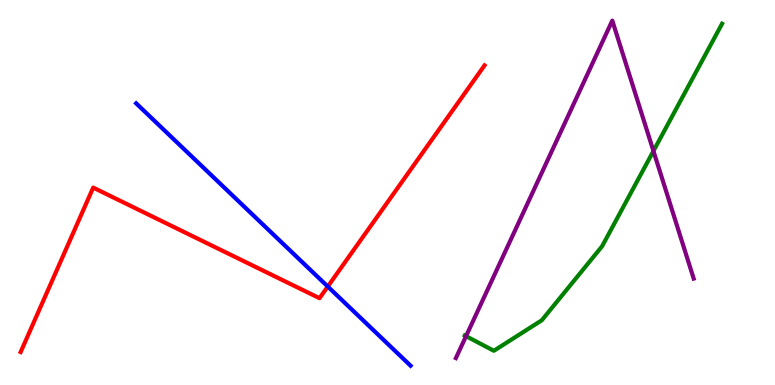[{'lines': ['blue', 'red'], 'intersections': [{'x': 4.23, 'y': 2.56}]}, {'lines': ['green', 'red'], 'intersections': []}, {'lines': ['purple', 'red'], 'intersections': []}, {'lines': ['blue', 'green'], 'intersections': []}, {'lines': ['blue', 'purple'], 'intersections': []}, {'lines': ['green', 'purple'], 'intersections': [{'x': 6.01, 'y': 1.27}, {'x': 8.43, 'y': 6.08}]}]